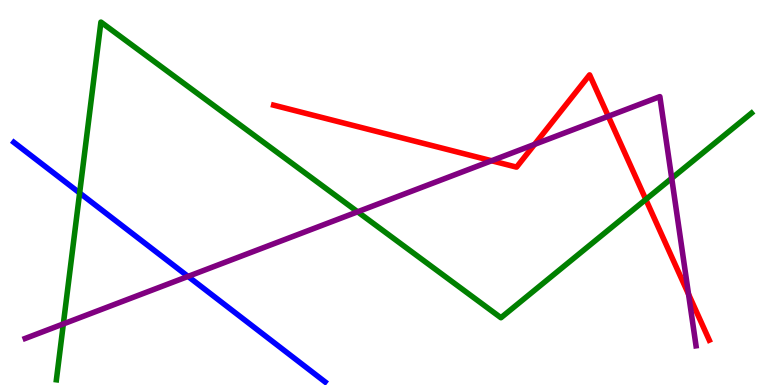[{'lines': ['blue', 'red'], 'intersections': []}, {'lines': ['green', 'red'], 'intersections': [{'x': 8.33, 'y': 4.82}]}, {'lines': ['purple', 'red'], 'intersections': [{'x': 6.34, 'y': 5.82}, {'x': 6.9, 'y': 6.25}, {'x': 7.85, 'y': 6.98}, {'x': 8.88, 'y': 2.36}]}, {'lines': ['blue', 'green'], 'intersections': [{'x': 1.03, 'y': 4.99}]}, {'lines': ['blue', 'purple'], 'intersections': [{'x': 2.43, 'y': 2.82}]}, {'lines': ['green', 'purple'], 'intersections': [{'x': 0.817, 'y': 1.59}, {'x': 4.61, 'y': 4.5}, {'x': 8.67, 'y': 5.37}]}]